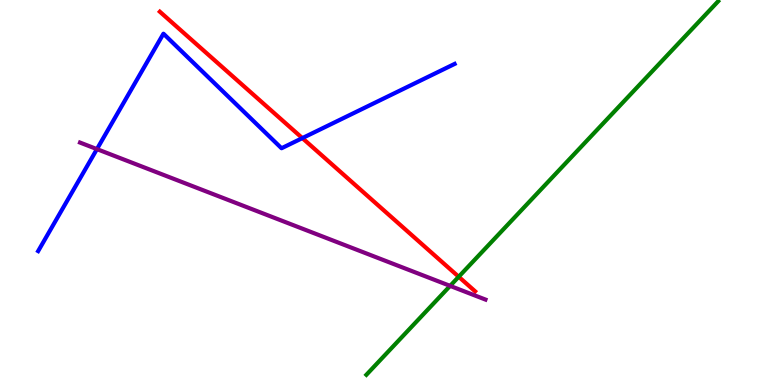[{'lines': ['blue', 'red'], 'intersections': [{'x': 3.9, 'y': 6.41}]}, {'lines': ['green', 'red'], 'intersections': [{'x': 5.92, 'y': 2.81}]}, {'lines': ['purple', 'red'], 'intersections': []}, {'lines': ['blue', 'green'], 'intersections': []}, {'lines': ['blue', 'purple'], 'intersections': [{'x': 1.25, 'y': 6.13}]}, {'lines': ['green', 'purple'], 'intersections': [{'x': 5.81, 'y': 2.57}]}]